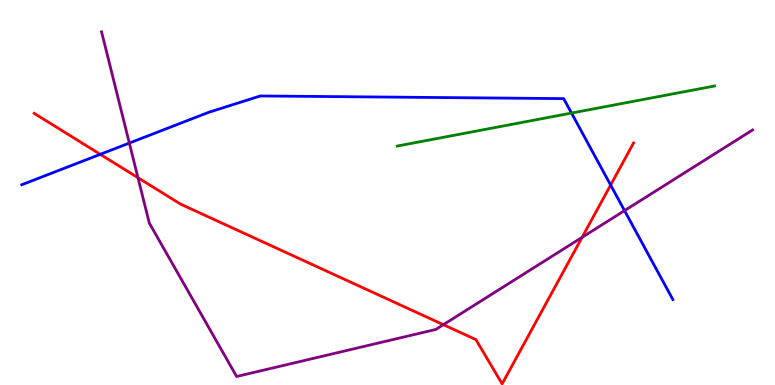[{'lines': ['blue', 'red'], 'intersections': [{'x': 1.29, 'y': 5.99}, {'x': 7.88, 'y': 5.19}]}, {'lines': ['green', 'red'], 'intersections': []}, {'lines': ['purple', 'red'], 'intersections': [{'x': 1.78, 'y': 5.38}, {'x': 5.72, 'y': 1.57}, {'x': 7.51, 'y': 3.84}]}, {'lines': ['blue', 'green'], 'intersections': [{'x': 7.37, 'y': 7.06}]}, {'lines': ['blue', 'purple'], 'intersections': [{'x': 1.67, 'y': 6.28}, {'x': 8.06, 'y': 4.53}]}, {'lines': ['green', 'purple'], 'intersections': []}]